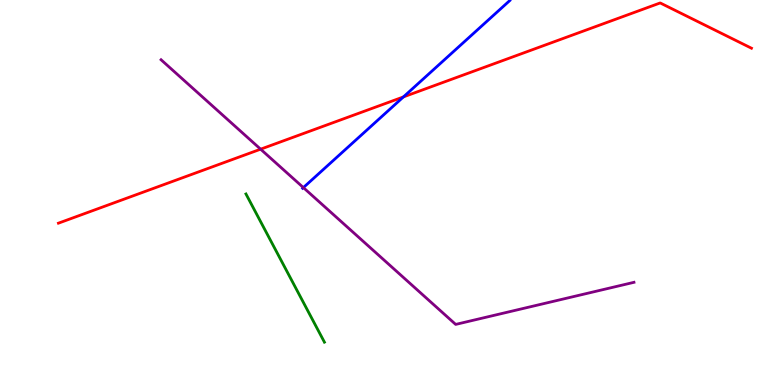[{'lines': ['blue', 'red'], 'intersections': [{'x': 5.21, 'y': 7.48}]}, {'lines': ['green', 'red'], 'intersections': []}, {'lines': ['purple', 'red'], 'intersections': [{'x': 3.36, 'y': 6.13}]}, {'lines': ['blue', 'green'], 'intersections': []}, {'lines': ['blue', 'purple'], 'intersections': [{'x': 3.91, 'y': 5.13}]}, {'lines': ['green', 'purple'], 'intersections': []}]